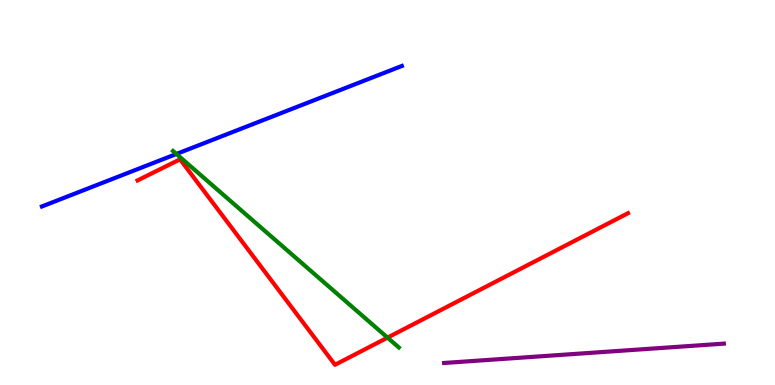[{'lines': ['blue', 'red'], 'intersections': []}, {'lines': ['green', 'red'], 'intersections': [{'x': 5.0, 'y': 1.23}]}, {'lines': ['purple', 'red'], 'intersections': []}, {'lines': ['blue', 'green'], 'intersections': [{'x': 2.28, 'y': 6.0}]}, {'lines': ['blue', 'purple'], 'intersections': []}, {'lines': ['green', 'purple'], 'intersections': []}]